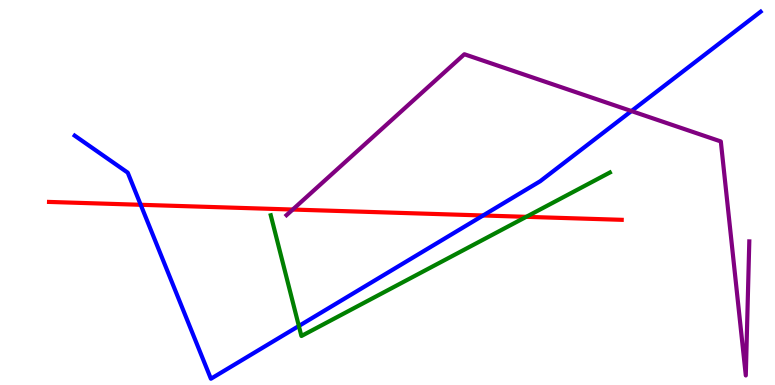[{'lines': ['blue', 'red'], 'intersections': [{'x': 1.82, 'y': 4.68}, {'x': 6.23, 'y': 4.4}]}, {'lines': ['green', 'red'], 'intersections': [{'x': 6.79, 'y': 4.37}]}, {'lines': ['purple', 'red'], 'intersections': [{'x': 3.78, 'y': 4.56}]}, {'lines': ['blue', 'green'], 'intersections': [{'x': 3.86, 'y': 1.53}]}, {'lines': ['blue', 'purple'], 'intersections': [{'x': 8.15, 'y': 7.12}]}, {'lines': ['green', 'purple'], 'intersections': []}]